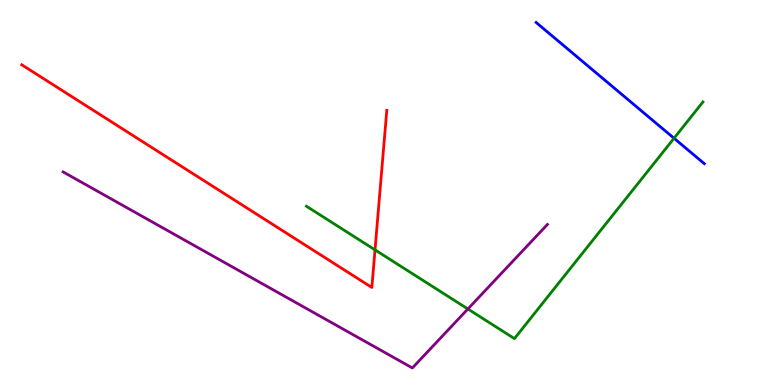[{'lines': ['blue', 'red'], 'intersections': []}, {'lines': ['green', 'red'], 'intersections': [{'x': 4.84, 'y': 3.51}]}, {'lines': ['purple', 'red'], 'intersections': []}, {'lines': ['blue', 'green'], 'intersections': [{'x': 8.7, 'y': 6.41}]}, {'lines': ['blue', 'purple'], 'intersections': []}, {'lines': ['green', 'purple'], 'intersections': [{'x': 6.04, 'y': 1.97}]}]